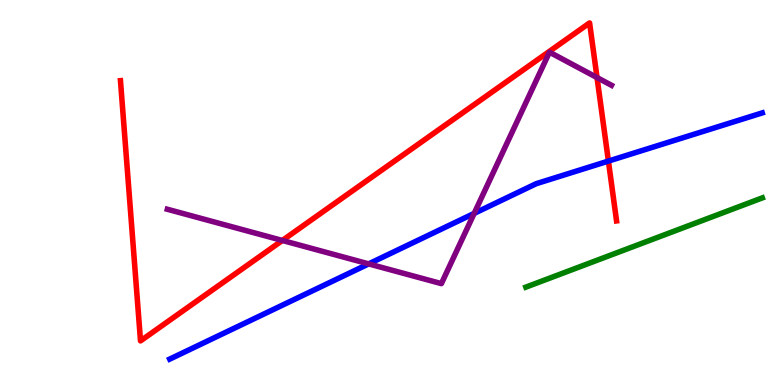[{'lines': ['blue', 'red'], 'intersections': [{'x': 7.85, 'y': 5.82}]}, {'lines': ['green', 'red'], 'intersections': []}, {'lines': ['purple', 'red'], 'intersections': [{'x': 3.64, 'y': 3.75}, {'x': 7.7, 'y': 7.99}]}, {'lines': ['blue', 'green'], 'intersections': []}, {'lines': ['blue', 'purple'], 'intersections': [{'x': 4.76, 'y': 3.15}, {'x': 6.12, 'y': 4.46}]}, {'lines': ['green', 'purple'], 'intersections': []}]